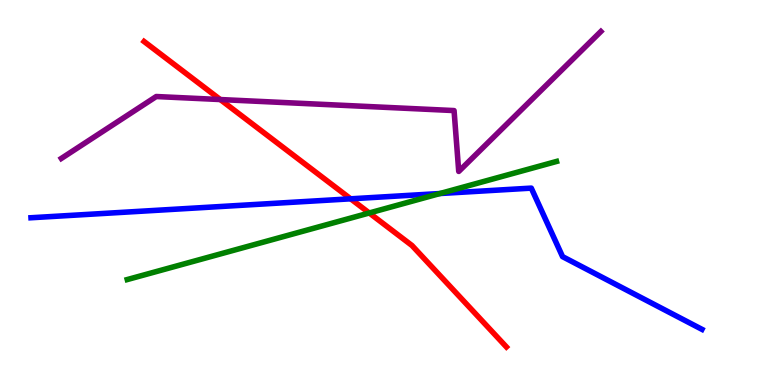[{'lines': ['blue', 'red'], 'intersections': [{'x': 4.52, 'y': 4.84}]}, {'lines': ['green', 'red'], 'intersections': [{'x': 4.76, 'y': 4.47}]}, {'lines': ['purple', 'red'], 'intersections': [{'x': 2.84, 'y': 7.41}]}, {'lines': ['blue', 'green'], 'intersections': [{'x': 5.68, 'y': 4.97}]}, {'lines': ['blue', 'purple'], 'intersections': []}, {'lines': ['green', 'purple'], 'intersections': []}]